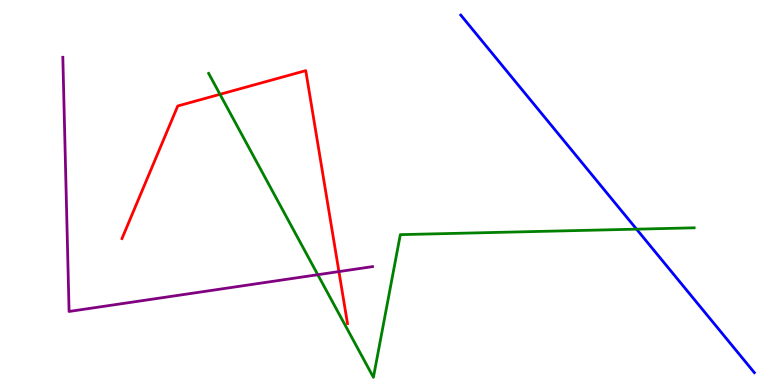[{'lines': ['blue', 'red'], 'intersections': []}, {'lines': ['green', 'red'], 'intersections': [{'x': 2.84, 'y': 7.55}]}, {'lines': ['purple', 'red'], 'intersections': [{'x': 4.37, 'y': 2.95}]}, {'lines': ['blue', 'green'], 'intersections': [{'x': 8.21, 'y': 4.05}]}, {'lines': ['blue', 'purple'], 'intersections': []}, {'lines': ['green', 'purple'], 'intersections': [{'x': 4.1, 'y': 2.86}]}]